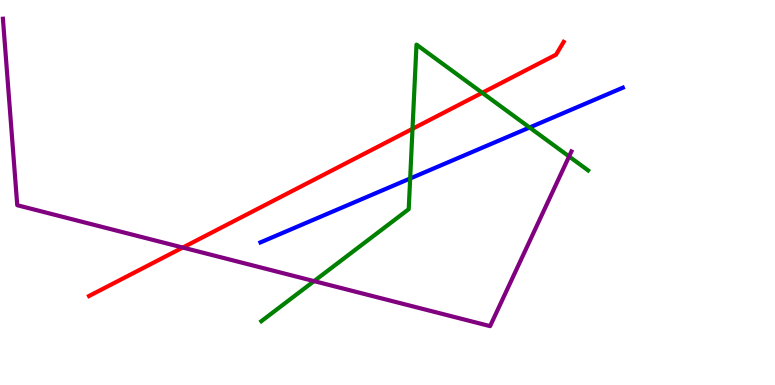[{'lines': ['blue', 'red'], 'intersections': []}, {'lines': ['green', 'red'], 'intersections': [{'x': 5.32, 'y': 6.65}, {'x': 6.22, 'y': 7.59}]}, {'lines': ['purple', 'red'], 'intersections': [{'x': 2.36, 'y': 3.57}]}, {'lines': ['blue', 'green'], 'intersections': [{'x': 5.29, 'y': 5.36}, {'x': 6.83, 'y': 6.69}]}, {'lines': ['blue', 'purple'], 'intersections': []}, {'lines': ['green', 'purple'], 'intersections': [{'x': 4.05, 'y': 2.7}, {'x': 7.34, 'y': 5.94}]}]